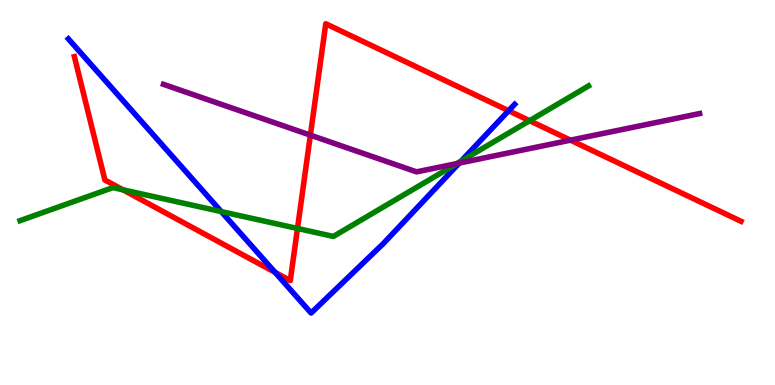[{'lines': ['blue', 'red'], 'intersections': [{'x': 3.55, 'y': 2.93}, {'x': 6.56, 'y': 7.12}]}, {'lines': ['green', 'red'], 'intersections': [{'x': 1.59, 'y': 5.07}, {'x': 3.84, 'y': 4.07}, {'x': 6.83, 'y': 6.86}]}, {'lines': ['purple', 'red'], 'intersections': [{'x': 4.0, 'y': 6.49}, {'x': 7.36, 'y': 6.36}]}, {'lines': ['blue', 'green'], 'intersections': [{'x': 2.85, 'y': 4.5}, {'x': 5.95, 'y': 5.82}]}, {'lines': ['blue', 'purple'], 'intersections': [{'x': 5.93, 'y': 5.76}]}, {'lines': ['green', 'purple'], 'intersections': [{'x': 5.9, 'y': 5.75}]}]